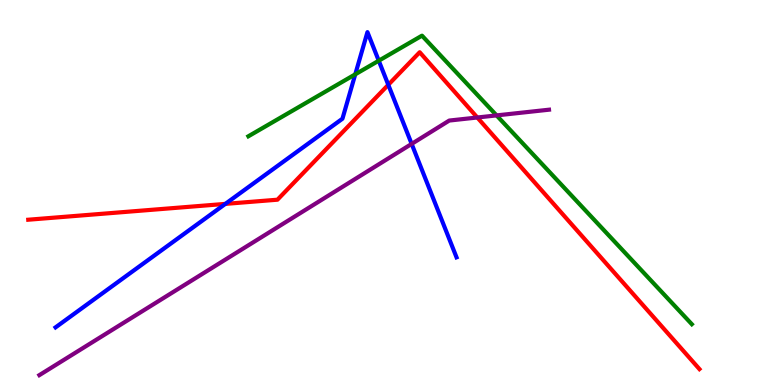[{'lines': ['blue', 'red'], 'intersections': [{'x': 2.91, 'y': 4.7}, {'x': 5.01, 'y': 7.8}]}, {'lines': ['green', 'red'], 'intersections': []}, {'lines': ['purple', 'red'], 'intersections': [{'x': 6.16, 'y': 6.95}]}, {'lines': ['blue', 'green'], 'intersections': [{'x': 4.58, 'y': 8.07}, {'x': 4.89, 'y': 8.42}]}, {'lines': ['blue', 'purple'], 'intersections': [{'x': 5.31, 'y': 6.26}]}, {'lines': ['green', 'purple'], 'intersections': [{'x': 6.41, 'y': 7.0}]}]